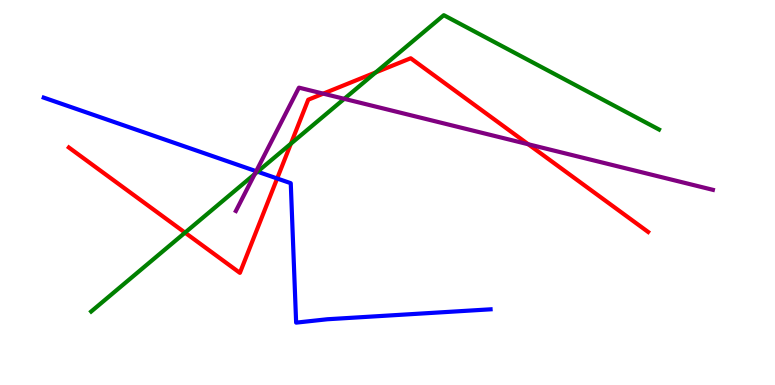[{'lines': ['blue', 'red'], 'intersections': [{'x': 3.58, 'y': 5.36}]}, {'lines': ['green', 'red'], 'intersections': [{'x': 2.39, 'y': 3.96}, {'x': 3.75, 'y': 6.27}, {'x': 4.85, 'y': 8.12}]}, {'lines': ['purple', 'red'], 'intersections': [{'x': 4.17, 'y': 7.57}, {'x': 6.82, 'y': 6.25}]}, {'lines': ['blue', 'green'], 'intersections': [{'x': 3.32, 'y': 5.54}]}, {'lines': ['blue', 'purple'], 'intersections': [{'x': 3.31, 'y': 5.55}]}, {'lines': ['green', 'purple'], 'intersections': [{'x': 3.29, 'y': 5.48}, {'x': 4.44, 'y': 7.43}]}]